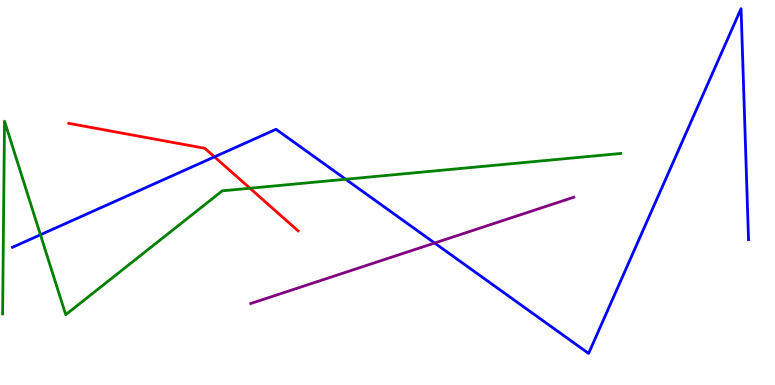[{'lines': ['blue', 'red'], 'intersections': [{'x': 2.77, 'y': 5.93}]}, {'lines': ['green', 'red'], 'intersections': [{'x': 3.23, 'y': 5.11}]}, {'lines': ['purple', 'red'], 'intersections': []}, {'lines': ['blue', 'green'], 'intersections': [{'x': 0.522, 'y': 3.9}, {'x': 4.46, 'y': 5.34}]}, {'lines': ['blue', 'purple'], 'intersections': [{'x': 5.61, 'y': 3.69}]}, {'lines': ['green', 'purple'], 'intersections': []}]